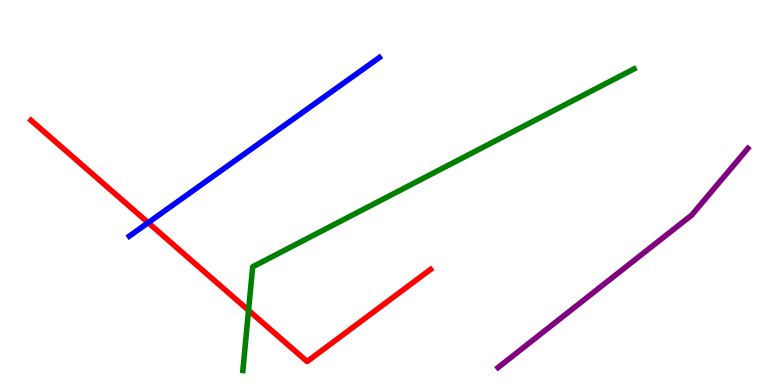[{'lines': ['blue', 'red'], 'intersections': [{'x': 1.91, 'y': 4.22}]}, {'lines': ['green', 'red'], 'intersections': [{'x': 3.21, 'y': 1.94}]}, {'lines': ['purple', 'red'], 'intersections': []}, {'lines': ['blue', 'green'], 'intersections': []}, {'lines': ['blue', 'purple'], 'intersections': []}, {'lines': ['green', 'purple'], 'intersections': []}]